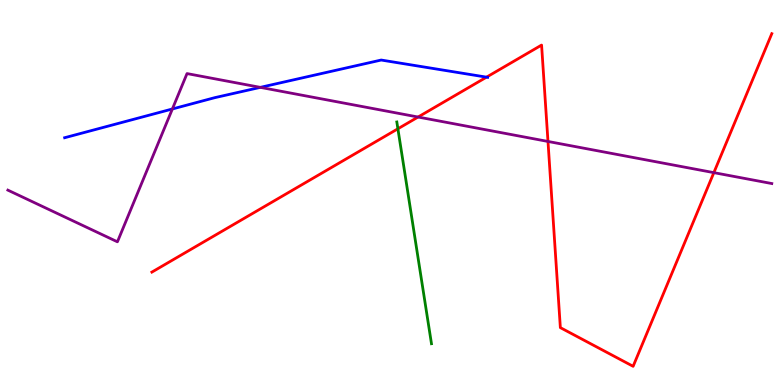[{'lines': ['blue', 'red'], 'intersections': [{'x': 6.28, 'y': 8.0}]}, {'lines': ['green', 'red'], 'intersections': [{'x': 5.13, 'y': 6.65}]}, {'lines': ['purple', 'red'], 'intersections': [{'x': 5.39, 'y': 6.96}, {'x': 7.07, 'y': 6.33}, {'x': 9.21, 'y': 5.52}]}, {'lines': ['blue', 'green'], 'intersections': []}, {'lines': ['blue', 'purple'], 'intersections': [{'x': 2.22, 'y': 7.17}, {'x': 3.36, 'y': 7.73}]}, {'lines': ['green', 'purple'], 'intersections': []}]